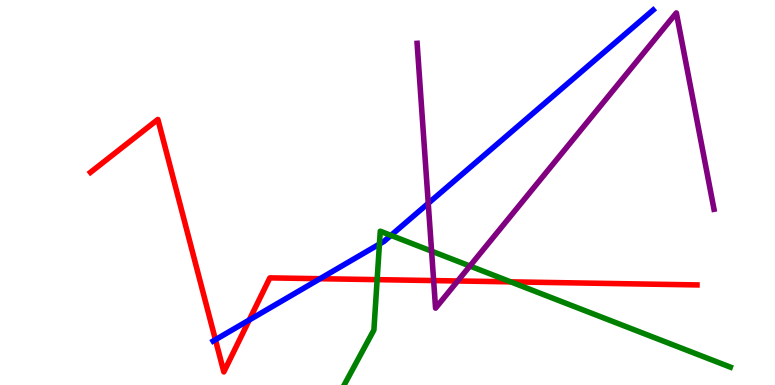[{'lines': ['blue', 'red'], 'intersections': [{'x': 2.78, 'y': 1.18}, {'x': 3.22, 'y': 1.69}, {'x': 4.13, 'y': 2.76}]}, {'lines': ['green', 'red'], 'intersections': [{'x': 4.87, 'y': 2.74}, {'x': 6.59, 'y': 2.68}]}, {'lines': ['purple', 'red'], 'intersections': [{'x': 5.6, 'y': 2.71}, {'x': 5.91, 'y': 2.7}]}, {'lines': ['blue', 'green'], 'intersections': [{'x': 4.9, 'y': 3.66}, {'x': 5.04, 'y': 3.89}]}, {'lines': ['blue', 'purple'], 'intersections': [{'x': 5.53, 'y': 4.72}]}, {'lines': ['green', 'purple'], 'intersections': [{'x': 5.57, 'y': 3.48}, {'x': 6.06, 'y': 3.09}]}]